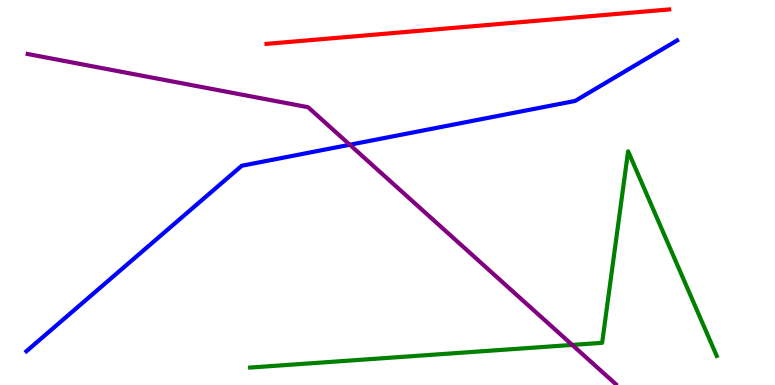[{'lines': ['blue', 'red'], 'intersections': []}, {'lines': ['green', 'red'], 'intersections': []}, {'lines': ['purple', 'red'], 'intersections': []}, {'lines': ['blue', 'green'], 'intersections': []}, {'lines': ['blue', 'purple'], 'intersections': [{'x': 4.51, 'y': 6.24}]}, {'lines': ['green', 'purple'], 'intersections': [{'x': 7.38, 'y': 1.04}]}]